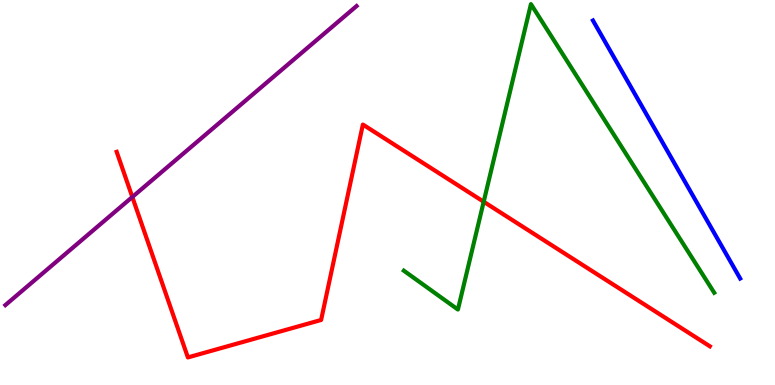[{'lines': ['blue', 'red'], 'intersections': []}, {'lines': ['green', 'red'], 'intersections': [{'x': 6.24, 'y': 4.76}]}, {'lines': ['purple', 'red'], 'intersections': [{'x': 1.71, 'y': 4.88}]}, {'lines': ['blue', 'green'], 'intersections': []}, {'lines': ['blue', 'purple'], 'intersections': []}, {'lines': ['green', 'purple'], 'intersections': []}]